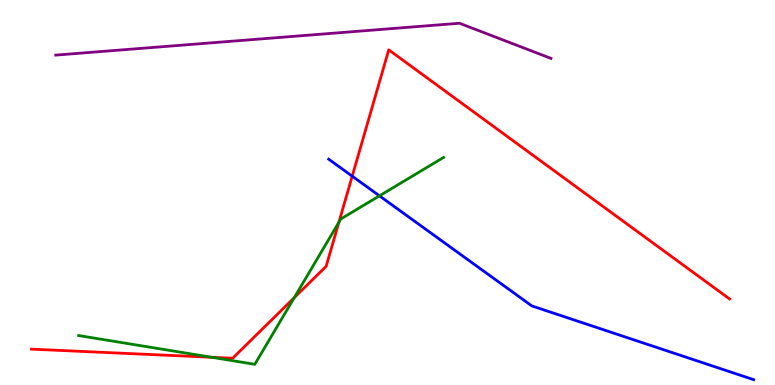[{'lines': ['blue', 'red'], 'intersections': [{'x': 4.54, 'y': 5.42}]}, {'lines': ['green', 'red'], 'intersections': [{'x': 2.73, 'y': 0.72}, {'x': 3.8, 'y': 2.27}, {'x': 4.37, 'y': 4.23}]}, {'lines': ['purple', 'red'], 'intersections': []}, {'lines': ['blue', 'green'], 'intersections': [{'x': 4.9, 'y': 4.91}]}, {'lines': ['blue', 'purple'], 'intersections': []}, {'lines': ['green', 'purple'], 'intersections': []}]